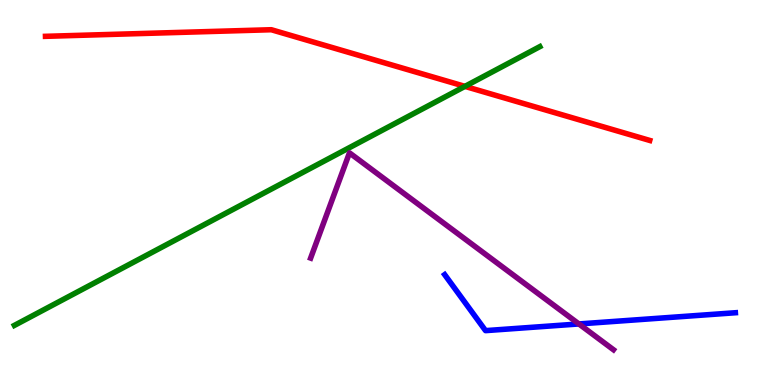[{'lines': ['blue', 'red'], 'intersections': []}, {'lines': ['green', 'red'], 'intersections': [{'x': 6.0, 'y': 7.76}]}, {'lines': ['purple', 'red'], 'intersections': []}, {'lines': ['blue', 'green'], 'intersections': []}, {'lines': ['blue', 'purple'], 'intersections': [{'x': 7.47, 'y': 1.59}]}, {'lines': ['green', 'purple'], 'intersections': []}]